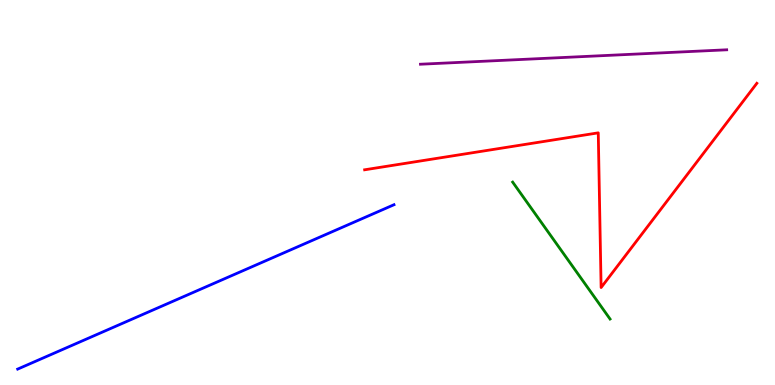[{'lines': ['blue', 'red'], 'intersections': []}, {'lines': ['green', 'red'], 'intersections': []}, {'lines': ['purple', 'red'], 'intersections': []}, {'lines': ['blue', 'green'], 'intersections': []}, {'lines': ['blue', 'purple'], 'intersections': []}, {'lines': ['green', 'purple'], 'intersections': []}]